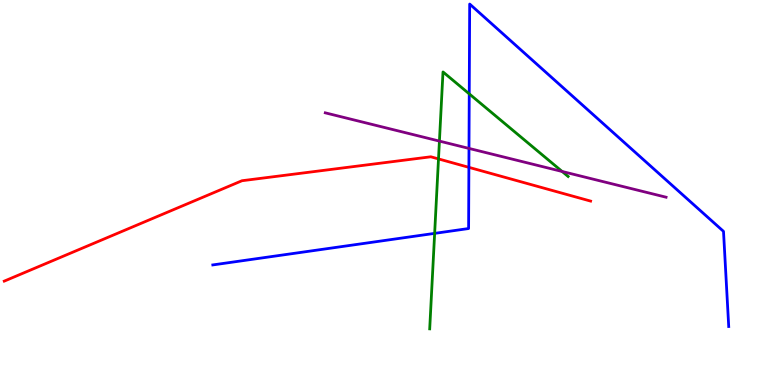[{'lines': ['blue', 'red'], 'intersections': [{'x': 6.05, 'y': 5.65}]}, {'lines': ['green', 'red'], 'intersections': [{'x': 5.66, 'y': 5.87}]}, {'lines': ['purple', 'red'], 'intersections': []}, {'lines': ['blue', 'green'], 'intersections': [{'x': 5.61, 'y': 3.94}, {'x': 6.05, 'y': 7.56}]}, {'lines': ['blue', 'purple'], 'intersections': [{'x': 6.05, 'y': 6.15}]}, {'lines': ['green', 'purple'], 'intersections': [{'x': 5.67, 'y': 6.34}, {'x': 7.25, 'y': 5.55}]}]